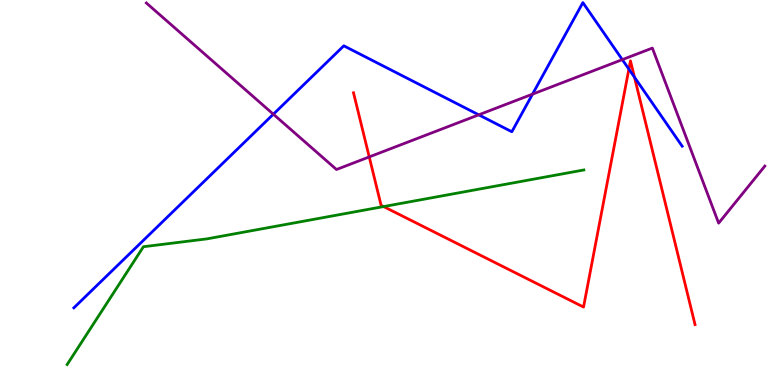[{'lines': ['blue', 'red'], 'intersections': [{'x': 8.11, 'y': 8.2}, {'x': 8.19, 'y': 7.99}]}, {'lines': ['green', 'red'], 'intersections': [{'x': 4.95, 'y': 4.63}]}, {'lines': ['purple', 'red'], 'intersections': [{'x': 4.76, 'y': 5.92}]}, {'lines': ['blue', 'green'], 'intersections': []}, {'lines': ['blue', 'purple'], 'intersections': [{'x': 3.53, 'y': 7.03}, {'x': 6.18, 'y': 7.02}, {'x': 6.87, 'y': 7.55}, {'x': 8.03, 'y': 8.45}]}, {'lines': ['green', 'purple'], 'intersections': []}]